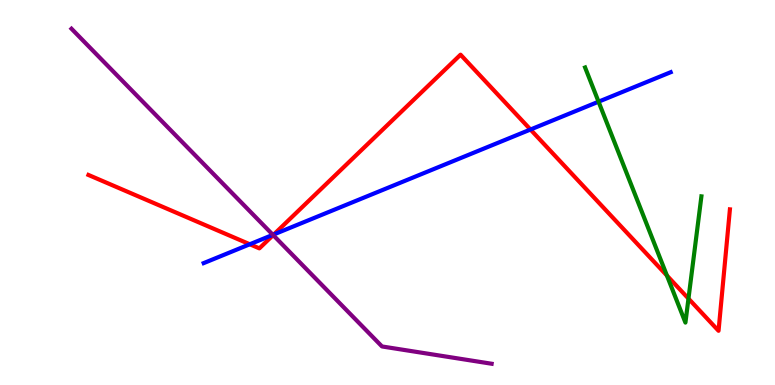[{'lines': ['blue', 'red'], 'intersections': [{'x': 3.22, 'y': 3.66}, {'x': 3.53, 'y': 3.91}, {'x': 6.84, 'y': 6.64}]}, {'lines': ['green', 'red'], 'intersections': [{'x': 8.61, 'y': 2.84}, {'x': 8.88, 'y': 2.24}]}, {'lines': ['purple', 'red'], 'intersections': [{'x': 3.52, 'y': 3.89}]}, {'lines': ['blue', 'green'], 'intersections': [{'x': 7.72, 'y': 7.36}]}, {'lines': ['blue', 'purple'], 'intersections': [{'x': 3.52, 'y': 3.9}]}, {'lines': ['green', 'purple'], 'intersections': []}]